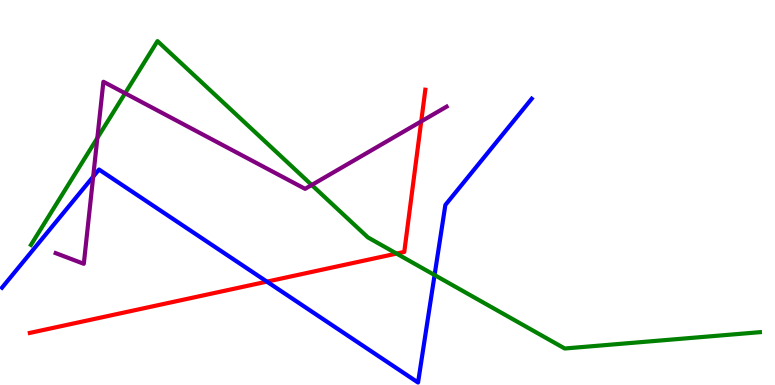[{'lines': ['blue', 'red'], 'intersections': [{'x': 3.44, 'y': 2.68}]}, {'lines': ['green', 'red'], 'intersections': [{'x': 5.12, 'y': 3.41}]}, {'lines': ['purple', 'red'], 'intersections': [{'x': 5.44, 'y': 6.85}]}, {'lines': ['blue', 'green'], 'intersections': [{'x': 5.61, 'y': 2.86}]}, {'lines': ['blue', 'purple'], 'intersections': [{'x': 1.2, 'y': 5.41}]}, {'lines': ['green', 'purple'], 'intersections': [{'x': 1.26, 'y': 6.42}, {'x': 1.61, 'y': 7.58}, {'x': 4.02, 'y': 5.2}]}]